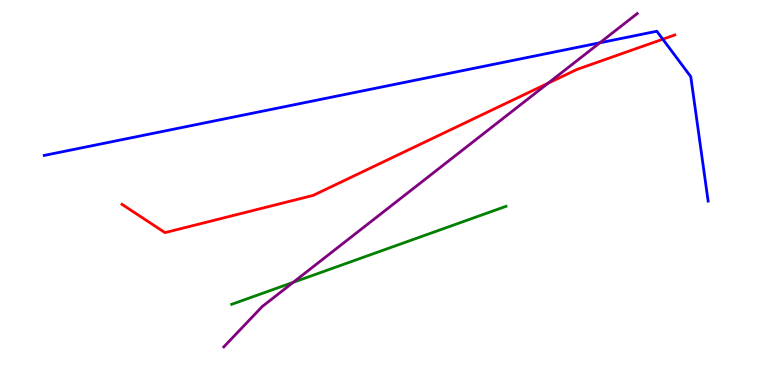[{'lines': ['blue', 'red'], 'intersections': [{'x': 8.55, 'y': 8.98}]}, {'lines': ['green', 'red'], 'intersections': []}, {'lines': ['purple', 'red'], 'intersections': [{'x': 7.07, 'y': 7.84}]}, {'lines': ['blue', 'green'], 'intersections': []}, {'lines': ['blue', 'purple'], 'intersections': [{'x': 7.74, 'y': 8.89}]}, {'lines': ['green', 'purple'], 'intersections': [{'x': 3.78, 'y': 2.67}]}]